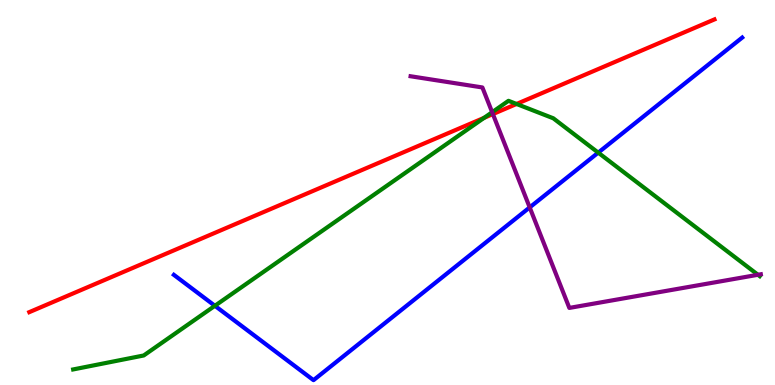[{'lines': ['blue', 'red'], 'intersections': []}, {'lines': ['green', 'red'], 'intersections': [{'x': 6.25, 'y': 6.94}, {'x': 6.67, 'y': 7.3}]}, {'lines': ['purple', 'red'], 'intersections': [{'x': 6.36, 'y': 7.04}]}, {'lines': ['blue', 'green'], 'intersections': [{'x': 2.77, 'y': 2.06}, {'x': 7.72, 'y': 6.04}]}, {'lines': ['blue', 'purple'], 'intersections': [{'x': 6.83, 'y': 4.61}]}, {'lines': ['green', 'purple'], 'intersections': [{'x': 6.35, 'y': 7.09}, {'x': 9.78, 'y': 2.86}]}]